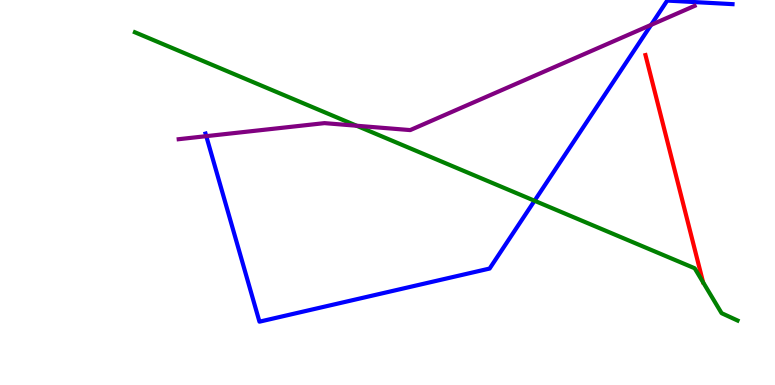[{'lines': ['blue', 'red'], 'intersections': []}, {'lines': ['green', 'red'], 'intersections': []}, {'lines': ['purple', 'red'], 'intersections': []}, {'lines': ['blue', 'green'], 'intersections': [{'x': 6.9, 'y': 4.79}]}, {'lines': ['blue', 'purple'], 'intersections': [{'x': 2.66, 'y': 6.46}, {'x': 8.4, 'y': 9.35}]}, {'lines': ['green', 'purple'], 'intersections': [{'x': 4.6, 'y': 6.73}]}]